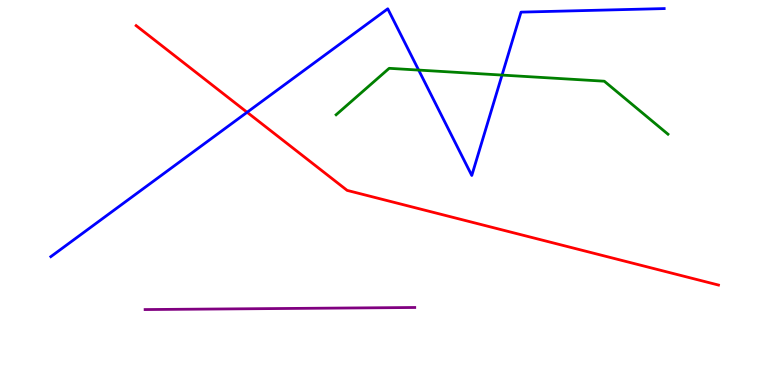[{'lines': ['blue', 'red'], 'intersections': [{'x': 3.19, 'y': 7.08}]}, {'lines': ['green', 'red'], 'intersections': []}, {'lines': ['purple', 'red'], 'intersections': []}, {'lines': ['blue', 'green'], 'intersections': [{'x': 5.4, 'y': 8.18}, {'x': 6.48, 'y': 8.05}]}, {'lines': ['blue', 'purple'], 'intersections': []}, {'lines': ['green', 'purple'], 'intersections': []}]